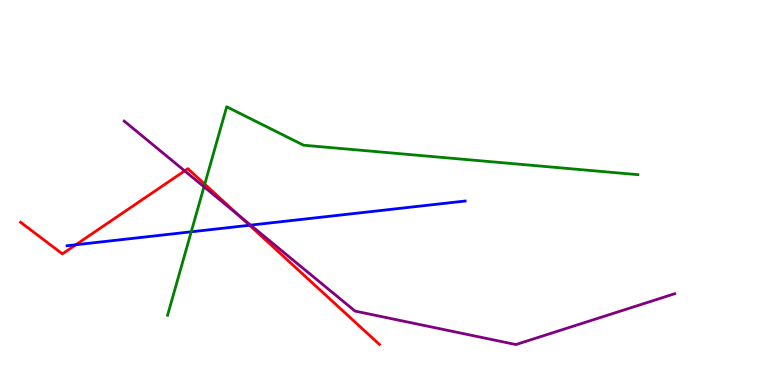[{'lines': ['blue', 'red'], 'intersections': [{'x': 0.979, 'y': 3.64}, {'x': 3.22, 'y': 4.15}]}, {'lines': ['green', 'red'], 'intersections': [{'x': 2.64, 'y': 5.22}]}, {'lines': ['purple', 'red'], 'intersections': [{'x': 2.38, 'y': 5.56}, {'x': 3.08, 'y': 4.4}]}, {'lines': ['blue', 'green'], 'intersections': [{'x': 2.47, 'y': 3.98}]}, {'lines': ['blue', 'purple'], 'intersections': [{'x': 3.23, 'y': 4.15}]}, {'lines': ['green', 'purple'], 'intersections': [{'x': 2.63, 'y': 5.15}]}]